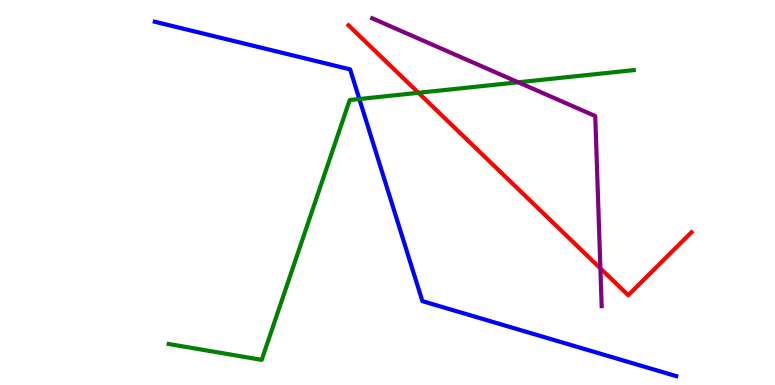[{'lines': ['blue', 'red'], 'intersections': []}, {'lines': ['green', 'red'], 'intersections': [{'x': 5.4, 'y': 7.59}]}, {'lines': ['purple', 'red'], 'intersections': [{'x': 7.75, 'y': 3.03}]}, {'lines': ['blue', 'green'], 'intersections': [{'x': 4.64, 'y': 7.43}]}, {'lines': ['blue', 'purple'], 'intersections': []}, {'lines': ['green', 'purple'], 'intersections': [{'x': 6.69, 'y': 7.86}]}]